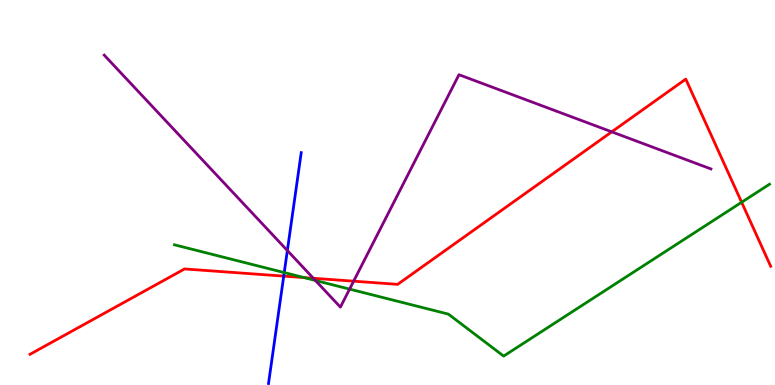[{'lines': ['blue', 'red'], 'intersections': [{'x': 3.66, 'y': 2.83}]}, {'lines': ['green', 'red'], 'intersections': [{'x': 3.92, 'y': 2.79}, {'x': 9.57, 'y': 4.75}]}, {'lines': ['purple', 'red'], 'intersections': [{'x': 4.04, 'y': 2.77}, {'x': 4.56, 'y': 2.7}, {'x': 7.89, 'y': 6.58}]}, {'lines': ['blue', 'green'], 'intersections': [{'x': 3.67, 'y': 2.92}]}, {'lines': ['blue', 'purple'], 'intersections': [{'x': 3.71, 'y': 3.49}]}, {'lines': ['green', 'purple'], 'intersections': [{'x': 4.07, 'y': 2.72}, {'x': 4.51, 'y': 2.49}]}]